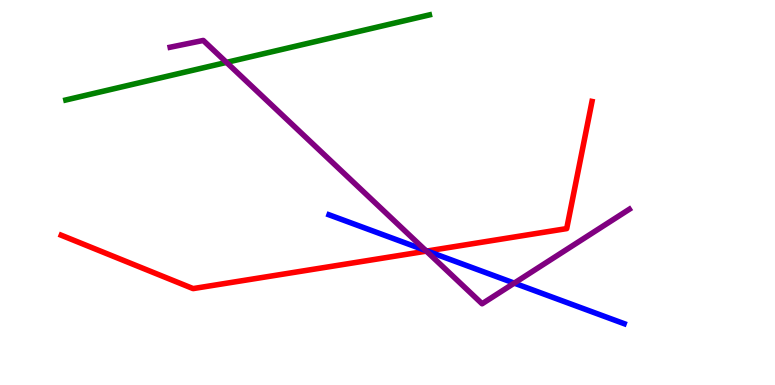[{'lines': ['blue', 'red'], 'intersections': [{'x': 5.51, 'y': 3.48}]}, {'lines': ['green', 'red'], 'intersections': []}, {'lines': ['purple', 'red'], 'intersections': [{'x': 5.5, 'y': 3.48}]}, {'lines': ['blue', 'green'], 'intersections': []}, {'lines': ['blue', 'purple'], 'intersections': [{'x': 5.49, 'y': 3.5}, {'x': 6.64, 'y': 2.65}]}, {'lines': ['green', 'purple'], 'intersections': [{'x': 2.92, 'y': 8.38}]}]